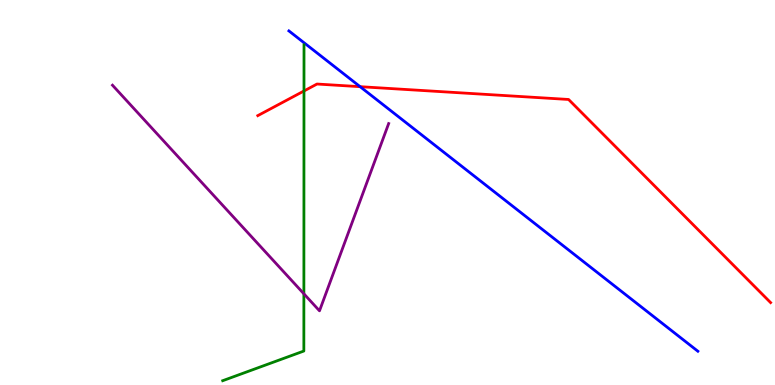[{'lines': ['blue', 'red'], 'intersections': [{'x': 4.65, 'y': 7.75}]}, {'lines': ['green', 'red'], 'intersections': [{'x': 3.92, 'y': 7.64}]}, {'lines': ['purple', 'red'], 'intersections': []}, {'lines': ['blue', 'green'], 'intersections': []}, {'lines': ['blue', 'purple'], 'intersections': []}, {'lines': ['green', 'purple'], 'intersections': [{'x': 3.92, 'y': 2.37}]}]